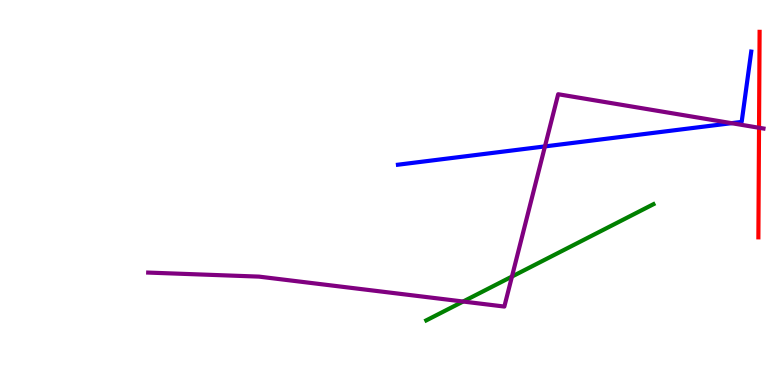[{'lines': ['blue', 'red'], 'intersections': []}, {'lines': ['green', 'red'], 'intersections': []}, {'lines': ['purple', 'red'], 'intersections': [{'x': 9.79, 'y': 6.68}]}, {'lines': ['blue', 'green'], 'intersections': []}, {'lines': ['blue', 'purple'], 'intersections': [{'x': 7.03, 'y': 6.2}, {'x': 9.44, 'y': 6.8}]}, {'lines': ['green', 'purple'], 'intersections': [{'x': 5.98, 'y': 2.17}, {'x': 6.61, 'y': 2.82}]}]